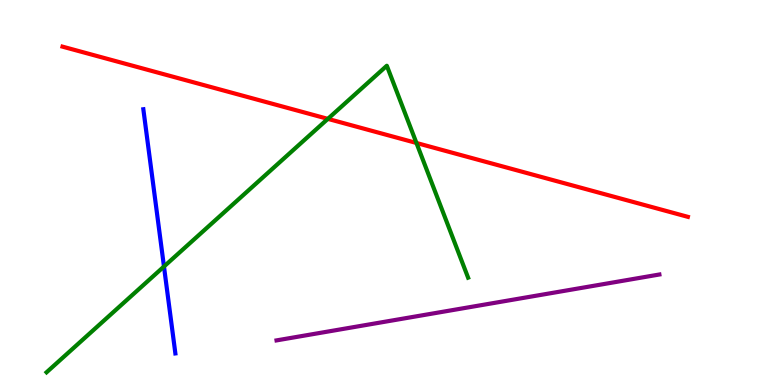[{'lines': ['blue', 'red'], 'intersections': []}, {'lines': ['green', 'red'], 'intersections': [{'x': 4.23, 'y': 6.91}, {'x': 5.37, 'y': 6.29}]}, {'lines': ['purple', 'red'], 'intersections': []}, {'lines': ['blue', 'green'], 'intersections': [{'x': 2.12, 'y': 3.08}]}, {'lines': ['blue', 'purple'], 'intersections': []}, {'lines': ['green', 'purple'], 'intersections': []}]